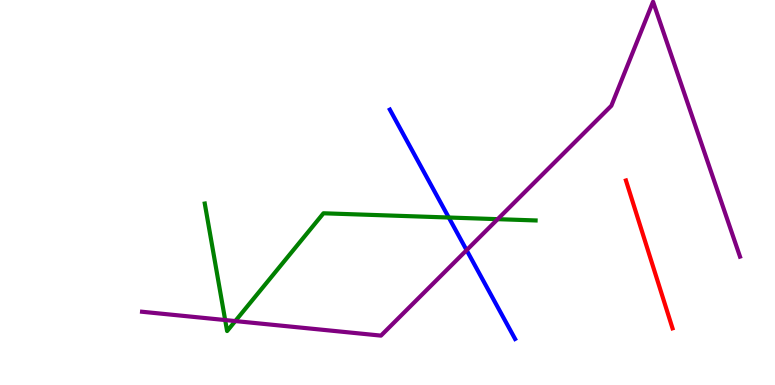[{'lines': ['blue', 'red'], 'intersections': []}, {'lines': ['green', 'red'], 'intersections': []}, {'lines': ['purple', 'red'], 'intersections': []}, {'lines': ['blue', 'green'], 'intersections': [{'x': 5.79, 'y': 4.35}]}, {'lines': ['blue', 'purple'], 'intersections': [{'x': 6.02, 'y': 3.5}]}, {'lines': ['green', 'purple'], 'intersections': [{'x': 2.91, 'y': 1.69}, {'x': 3.04, 'y': 1.66}, {'x': 6.42, 'y': 4.31}]}]